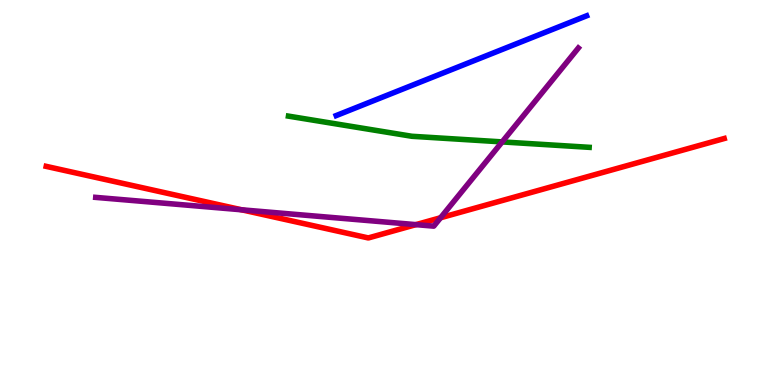[{'lines': ['blue', 'red'], 'intersections': []}, {'lines': ['green', 'red'], 'intersections': []}, {'lines': ['purple', 'red'], 'intersections': [{'x': 3.12, 'y': 4.55}, {'x': 5.37, 'y': 4.17}, {'x': 5.68, 'y': 4.34}]}, {'lines': ['blue', 'green'], 'intersections': []}, {'lines': ['blue', 'purple'], 'intersections': []}, {'lines': ['green', 'purple'], 'intersections': [{'x': 6.48, 'y': 6.31}]}]